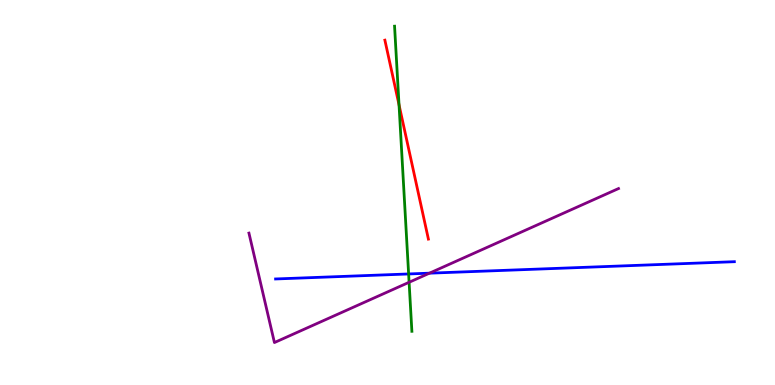[{'lines': ['blue', 'red'], 'intersections': []}, {'lines': ['green', 'red'], 'intersections': [{'x': 5.15, 'y': 7.28}]}, {'lines': ['purple', 'red'], 'intersections': []}, {'lines': ['blue', 'green'], 'intersections': [{'x': 5.27, 'y': 2.88}]}, {'lines': ['blue', 'purple'], 'intersections': [{'x': 5.54, 'y': 2.9}]}, {'lines': ['green', 'purple'], 'intersections': [{'x': 5.28, 'y': 2.67}]}]